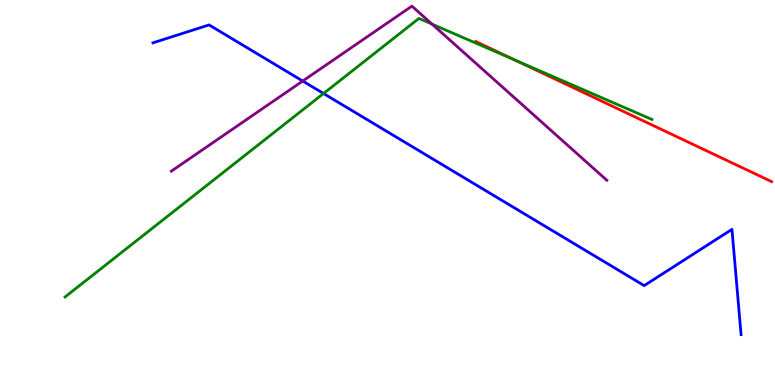[{'lines': ['blue', 'red'], 'intersections': []}, {'lines': ['green', 'red'], 'intersections': [{'x': 6.65, 'y': 8.44}]}, {'lines': ['purple', 'red'], 'intersections': []}, {'lines': ['blue', 'green'], 'intersections': [{'x': 4.17, 'y': 7.57}]}, {'lines': ['blue', 'purple'], 'intersections': [{'x': 3.91, 'y': 7.9}]}, {'lines': ['green', 'purple'], 'intersections': [{'x': 5.57, 'y': 9.37}]}]